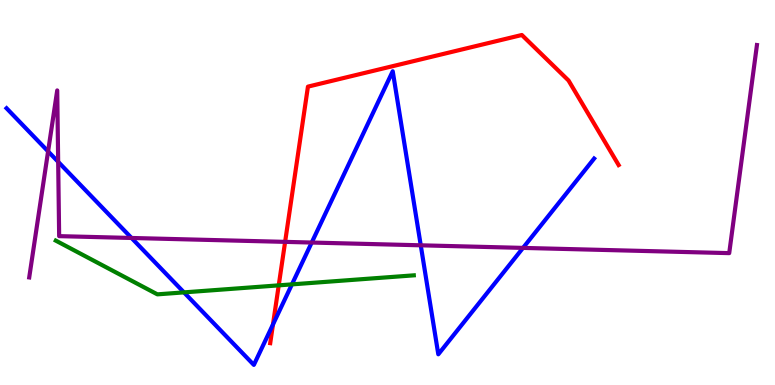[{'lines': ['blue', 'red'], 'intersections': [{'x': 3.52, 'y': 1.57}]}, {'lines': ['green', 'red'], 'intersections': [{'x': 3.6, 'y': 2.59}]}, {'lines': ['purple', 'red'], 'intersections': [{'x': 3.68, 'y': 3.72}]}, {'lines': ['blue', 'green'], 'intersections': [{'x': 2.37, 'y': 2.41}, {'x': 3.77, 'y': 2.61}]}, {'lines': ['blue', 'purple'], 'intersections': [{'x': 0.621, 'y': 6.07}, {'x': 0.751, 'y': 5.8}, {'x': 1.7, 'y': 3.82}, {'x': 4.02, 'y': 3.7}, {'x': 5.43, 'y': 3.63}, {'x': 6.75, 'y': 3.56}]}, {'lines': ['green', 'purple'], 'intersections': []}]